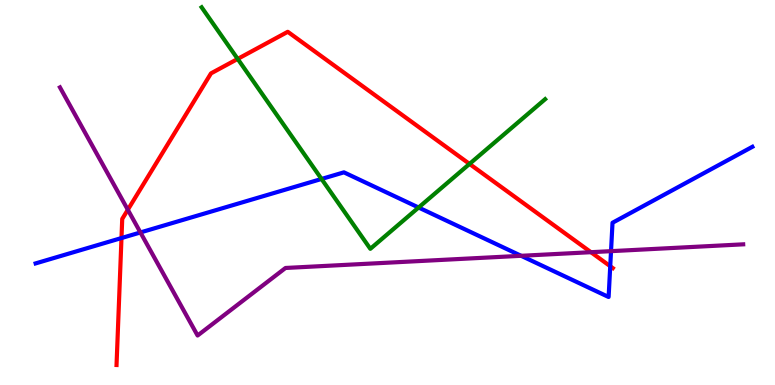[{'lines': ['blue', 'red'], 'intersections': [{'x': 1.57, 'y': 3.82}, {'x': 7.87, 'y': 3.09}]}, {'lines': ['green', 'red'], 'intersections': [{'x': 3.07, 'y': 8.47}, {'x': 6.06, 'y': 5.74}]}, {'lines': ['purple', 'red'], 'intersections': [{'x': 1.65, 'y': 4.55}, {'x': 7.63, 'y': 3.45}]}, {'lines': ['blue', 'green'], 'intersections': [{'x': 4.15, 'y': 5.35}, {'x': 5.4, 'y': 4.61}]}, {'lines': ['blue', 'purple'], 'intersections': [{'x': 1.81, 'y': 3.96}, {'x': 6.72, 'y': 3.36}, {'x': 7.88, 'y': 3.48}]}, {'lines': ['green', 'purple'], 'intersections': []}]